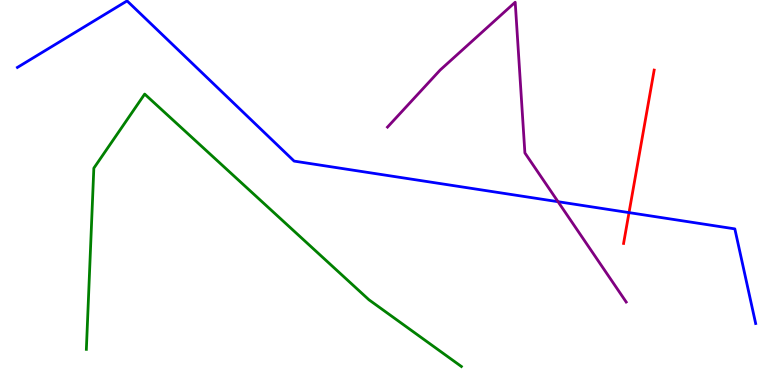[{'lines': ['blue', 'red'], 'intersections': [{'x': 8.12, 'y': 4.48}]}, {'lines': ['green', 'red'], 'intersections': []}, {'lines': ['purple', 'red'], 'intersections': []}, {'lines': ['blue', 'green'], 'intersections': []}, {'lines': ['blue', 'purple'], 'intersections': [{'x': 7.2, 'y': 4.76}]}, {'lines': ['green', 'purple'], 'intersections': []}]